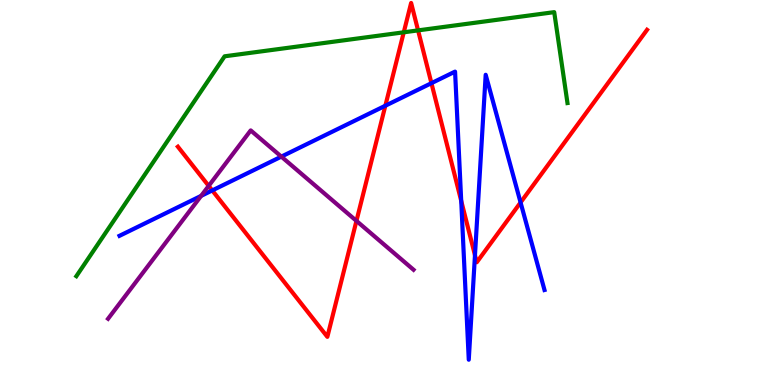[{'lines': ['blue', 'red'], 'intersections': [{'x': 2.74, 'y': 5.05}, {'x': 4.97, 'y': 7.25}, {'x': 5.57, 'y': 7.84}, {'x': 5.95, 'y': 4.78}, {'x': 6.13, 'y': 3.37}, {'x': 6.72, 'y': 4.74}]}, {'lines': ['green', 'red'], 'intersections': [{'x': 5.21, 'y': 9.16}, {'x': 5.39, 'y': 9.21}]}, {'lines': ['purple', 'red'], 'intersections': [{'x': 2.69, 'y': 5.17}, {'x': 4.6, 'y': 4.26}]}, {'lines': ['blue', 'green'], 'intersections': []}, {'lines': ['blue', 'purple'], 'intersections': [{'x': 2.6, 'y': 4.91}, {'x': 3.63, 'y': 5.93}]}, {'lines': ['green', 'purple'], 'intersections': []}]